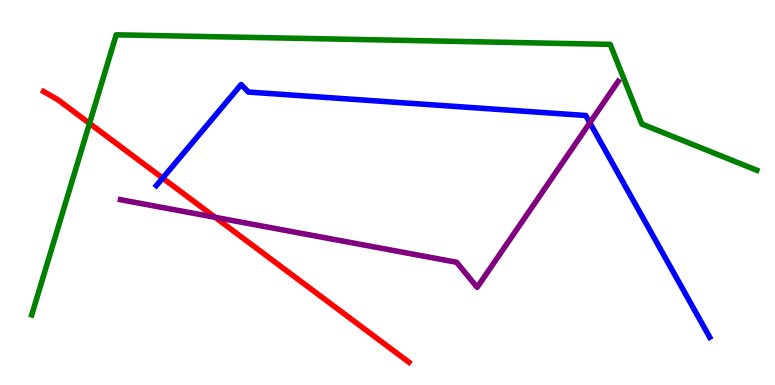[{'lines': ['blue', 'red'], 'intersections': [{'x': 2.1, 'y': 5.37}]}, {'lines': ['green', 'red'], 'intersections': [{'x': 1.15, 'y': 6.8}]}, {'lines': ['purple', 'red'], 'intersections': [{'x': 2.78, 'y': 4.36}]}, {'lines': ['blue', 'green'], 'intersections': []}, {'lines': ['blue', 'purple'], 'intersections': [{'x': 7.61, 'y': 6.81}]}, {'lines': ['green', 'purple'], 'intersections': []}]